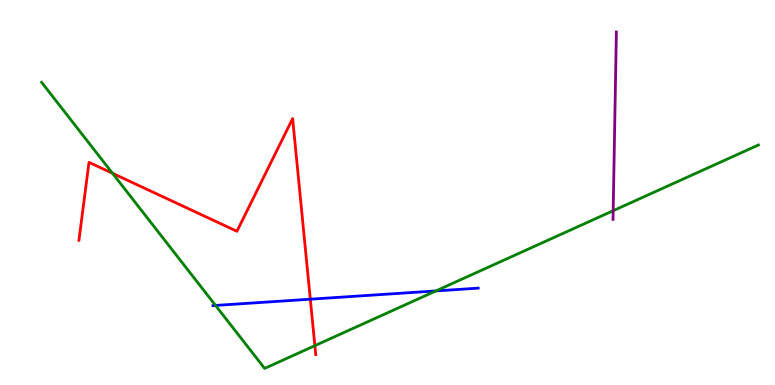[{'lines': ['blue', 'red'], 'intersections': [{'x': 4.0, 'y': 2.23}]}, {'lines': ['green', 'red'], 'intersections': [{'x': 1.45, 'y': 5.5}, {'x': 4.06, 'y': 1.02}]}, {'lines': ['purple', 'red'], 'intersections': []}, {'lines': ['blue', 'green'], 'intersections': [{'x': 2.78, 'y': 2.07}, {'x': 5.62, 'y': 2.44}]}, {'lines': ['blue', 'purple'], 'intersections': []}, {'lines': ['green', 'purple'], 'intersections': [{'x': 7.91, 'y': 4.53}]}]